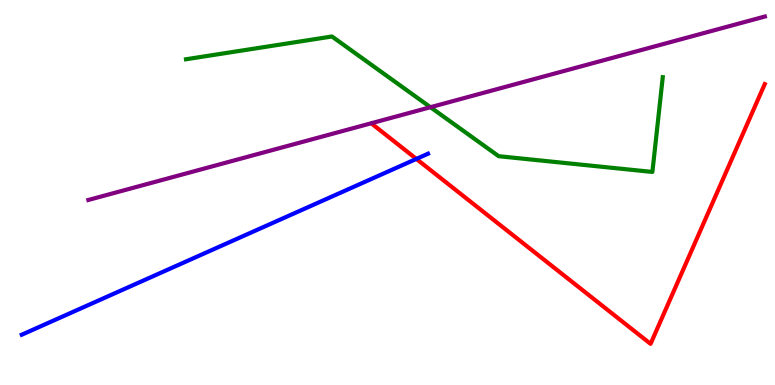[{'lines': ['blue', 'red'], 'intersections': [{'x': 5.37, 'y': 5.87}]}, {'lines': ['green', 'red'], 'intersections': []}, {'lines': ['purple', 'red'], 'intersections': []}, {'lines': ['blue', 'green'], 'intersections': []}, {'lines': ['blue', 'purple'], 'intersections': []}, {'lines': ['green', 'purple'], 'intersections': [{'x': 5.55, 'y': 7.22}]}]